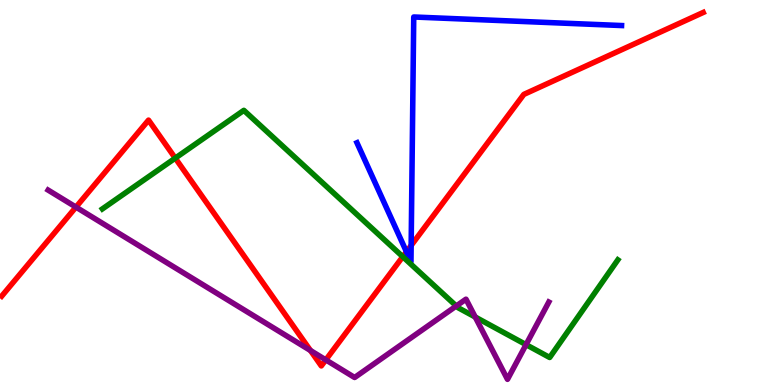[{'lines': ['blue', 'red'], 'intersections': [{'x': 5.24, 'y': 3.46}, {'x': 5.31, 'y': 3.62}]}, {'lines': ['green', 'red'], 'intersections': [{'x': 2.26, 'y': 5.89}, {'x': 5.2, 'y': 3.33}]}, {'lines': ['purple', 'red'], 'intersections': [{'x': 0.98, 'y': 4.62}, {'x': 4.01, 'y': 0.896}, {'x': 4.2, 'y': 0.653}]}, {'lines': ['blue', 'green'], 'intersections': []}, {'lines': ['blue', 'purple'], 'intersections': []}, {'lines': ['green', 'purple'], 'intersections': [{'x': 5.89, 'y': 2.05}, {'x': 6.13, 'y': 1.77}, {'x': 6.79, 'y': 1.05}]}]